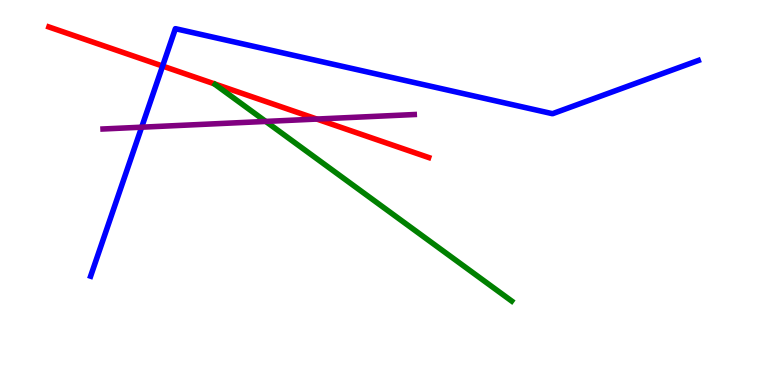[{'lines': ['blue', 'red'], 'intersections': [{'x': 2.1, 'y': 8.28}]}, {'lines': ['green', 'red'], 'intersections': []}, {'lines': ['purple', 'red'], 'intersections': [{'x': 4.09, 'y': 6.91}]}, {'lines': ['blue', 'green'], 'intersections': []}, {'lines': ['blue', 'purple'], 'intersections': [{'x': 1.83, 'y': 6.7}]}, {'lines': ['green', 'purple'], 'intersections': [{'x': 3.43, 'y': 6.85}]}]